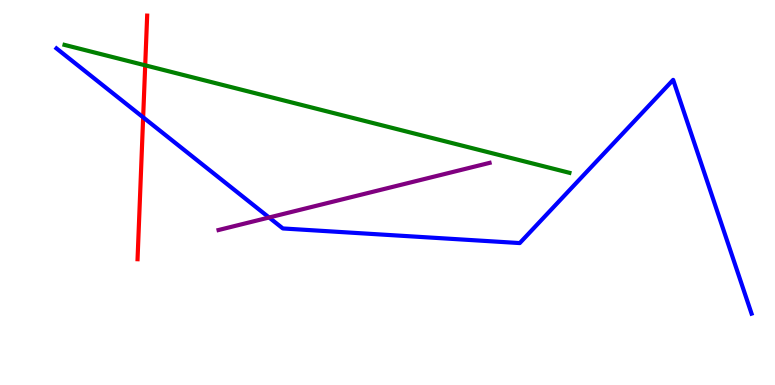[{'lines': ['blue', 'red'], 'intersections': [{'x': 1.85, 'y': 6.95}]}, {'lines': ['green', 'red'], 'intersections': [{'x': 1.87, 'y': 8.3}]}, {'lines': ['purple', 'red'], 'intersections': []}, {'lines': ['blue', 'green'], 'intersections': []}, {'lines': ['blue', 'purple'], 'intersections': [{'x': 3.47, 'y': 4.35}]}, {'lines': ['green', 'purple'], 'intersections': []}]